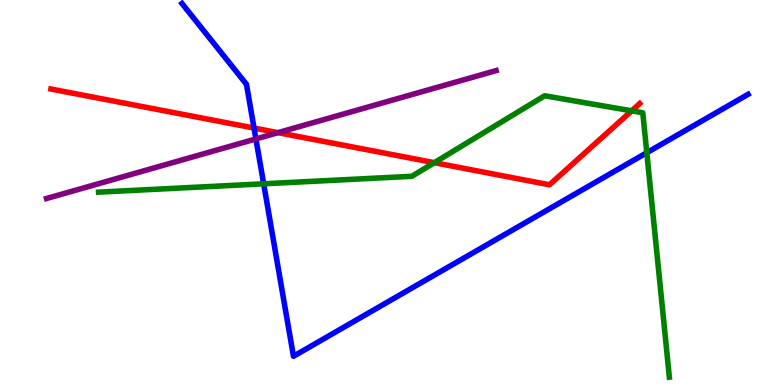[{'lines': ['blue', 'red'], 'intersections': [{'x': 3.28, 'y': 6.67}]}, {'lines': ['green', 'red'], 'intersections': [{'x': 5.6, 'y': 5.77}, {'x': 8.15, 'y': 7.12}]}, {'lines': ['purple', 'red'], 'intersections': [{'x': 3.59, 'y': 6.55}]}, {'lines': ['blue', 'green'], 'intersections': [{'x': 3.4, 'y': 5.23}, {'x': 8.35, 'y': 6.03}]}, {'lines': ['blue', 'purple'], 'intersections': [{'x': 3.3, 'y': 6.39}]}, {'lines': ['green', 'purple'], 'intersections': []}]